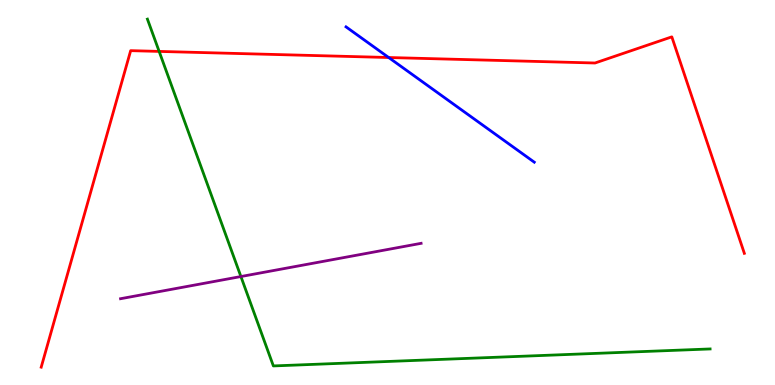[{'lines': ['blue', 'red'], 'intersections': [{'x': 5.02, 'y': 8.51}]}, {'lines': ['green', 'red'], 'intersections': [{'x': 2.05, 'y': 8.66}]}, {'lines': ['purple', 'red'], 'intersections': []}, {'lines': ['blue', 'green'], 'intersections': []}, {'lines': ['blue', 'purple'], 'intersections': []}, {'lines': ['green', 'purple'], 'intersections': [{'x': 3.11, 'y': 2.82}]}]